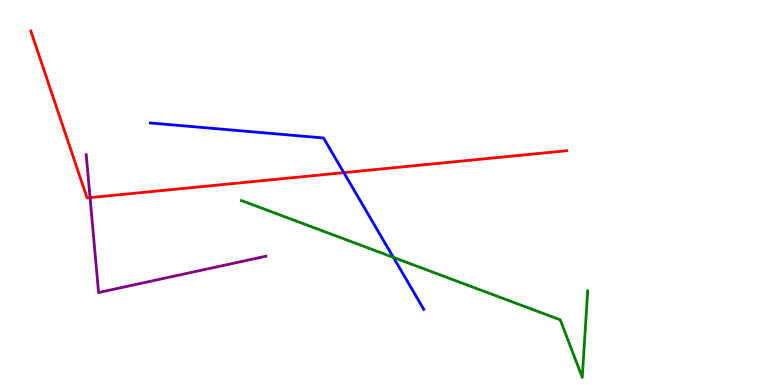[{'lines': ['blue', 'red'], 'intersections': [{'x': 4.44, 'y': 5.52}]}, {'lines': ['green', 'red'], 'intersections': []}, {'lines': ['purple', 'red'], 'intersections': [{'x': 1.16, 'y': 4.87}]}, {'lines': ['blue', 'green'], 'intersections': [{'x': 5.08, 'y': 3.31}]}, {'lines': ['blue', 'purple'], 'intersections': []}, {'lines': ['green', 'purple'], 'intersections': []}]